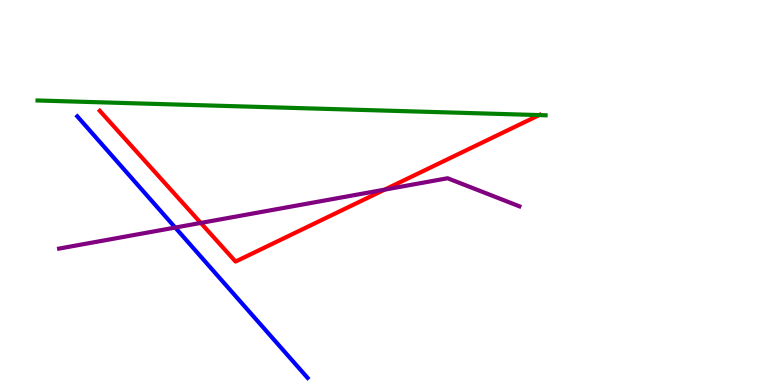[{'lines': ['blue', 'red'], 'intersections': []}, {'lines': ['green', 'red'], 'intersections': [{'x': 6.96, 'y': 7.01}]}, {'lines': ['purple', 'red'], 'intersections': [{'x': 2.59, 'y': 4.21}, {'x': 4.96, 'y': 5.07}]}, {'lines': ['blue', 'green'], 'intersections': []}, {'lines': ['blue', 'purple'], 'intersections': [{'x': 2.26, 'y': 4.09}]}, {'lines': ['green', 'purple'], 'intersections': []}]